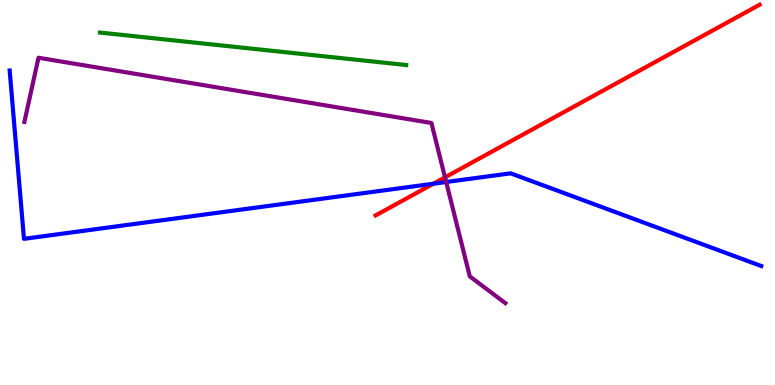[{'lines': ['blue', 'red'], 'intersections': [{'x': 5.59, 'y': 5.23}]}, {'lines': ['green', 'red'], 'intersections': []}, {'lines': ['purple', 'red'], 'intersections': [{'x': 5.74, 'y': 5.39}]}, {'lines': ['blue', 'green'], 'intersections': []}, {'lines': ['blue', 'purple'], 'intersections': [{'x': 5.76, 'y': 5.27}]}, {'lines': ['green', 'purple'], 'intersections': []}]